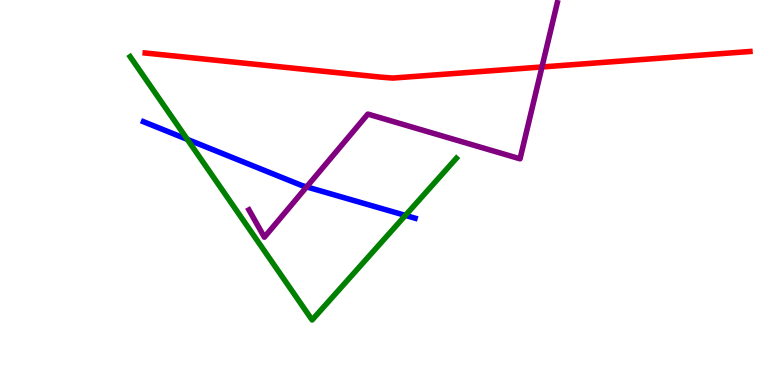[{'lines': ['blue', 'red'], 'intersections': []}, {'lines': ['green', 'red'], 'intersections': []}, {'lines': ['purple', 'red'], 'intersections': [{'x': 6.99, 'y': 8.26}]}, {'lines': ['blue', 'green'], 'intersections': [{'x': 2.42, 'y': 6.38}, {'x': 5.23, 'y': 4.41}]}, {'lines': ['blue', 'purple'], 'intersections': [{'x': 3.96, 'y': 5.15}]}, {'lines': ['green', 'purple'], 'intersections': []}]